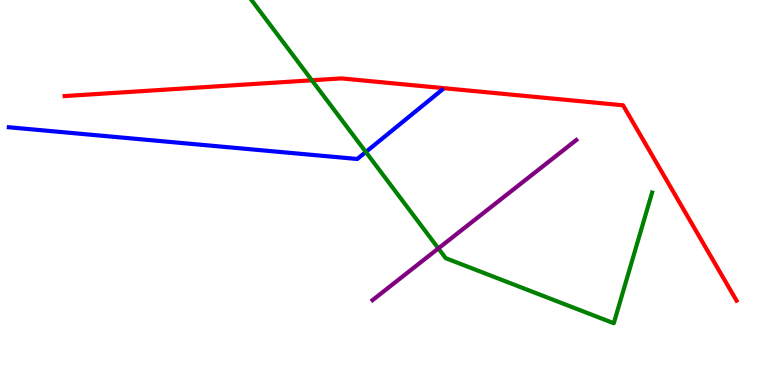[{'lines': ['blue', 'red'], 'intersections': []}, {'lines': ['green', 'red'], 'intersections': [{'x': 4.02, 'y': 7.91}]}, {'lines': ['purple', 'red'], 'intersections': []}, {'lines': ['blue', 'green'], 'intersections': [{'x': 4.72, 'y': 6.05}]}, {'lines': ['blue', 'purple'], 'intersections': []}, {'lines': ['green', 'purple'], 'intersections': [{'x': 5.66, 'y': 3.55}]}]